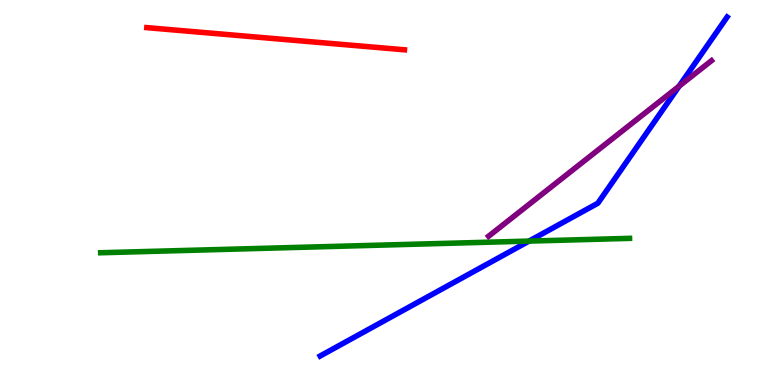[{'lines': ['blue', 'red'], 'intersections': []}, {'lines': ['green', 'red'], 'intersections': []}, {'lines': ['purple', 'red'], 'intersections': []}, {'lines': ['blue', 'green'], 'intersections': [{'x': 6.83, 'y': 3.74}]}, {'lines': ['blue', 'purple'], 'intersections': [{'x': 8.76, 'y': 7.76}]}, {'lines': ['green', 'purple'], 'intersections': []}]